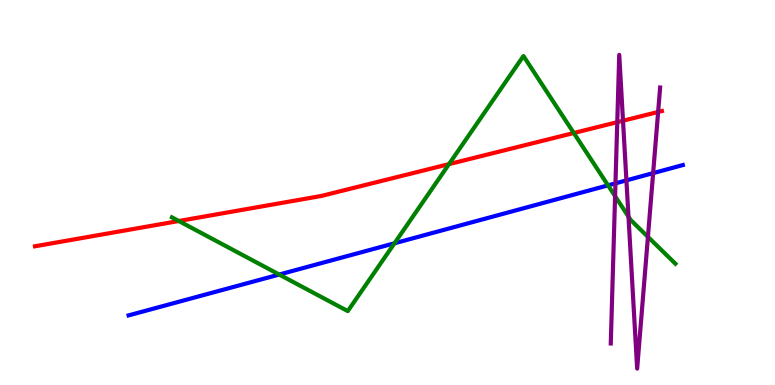[{'lines': ['blue', 'red'], 'intersections': []}, {'lines': ['green', 'red'], 'intersections': [{'x': 2.31, 'y': 4.26}, {'x': 5.79, 'y': 5.74}, {'x': 7.4, 'y': 6.55}]}, {'lines': ['purple', 'red'], 'intersections': [{'x': 7.96, 'y': 6.83}, {'x': 8.04, 'y': 6.86}, {'x': 8.49, 'y': 7.09}]}, {'lines': ['blue', 'green'], 'intersections': [{'x': 3.6, 'y': 2.87}, {'x': 5.09, 'y': 3.68}, {'x': 7.85, 'y': 5.19}]}, {'lines': ['blue', 'purple'], 'intersections': [{'x': 7.94, 'y': 5.24}, {'x': 8.08, 'y': 5.32}, {'x': 8.43, 'y': 5.5}]}, {'lines': ['green', 'purple'], 'intersections': [{'x': 7.94, 'y': 4.9}, {'x': 8.11, 'y': 4.37}, {'x': 8.36, 'y': 3.85}]}]